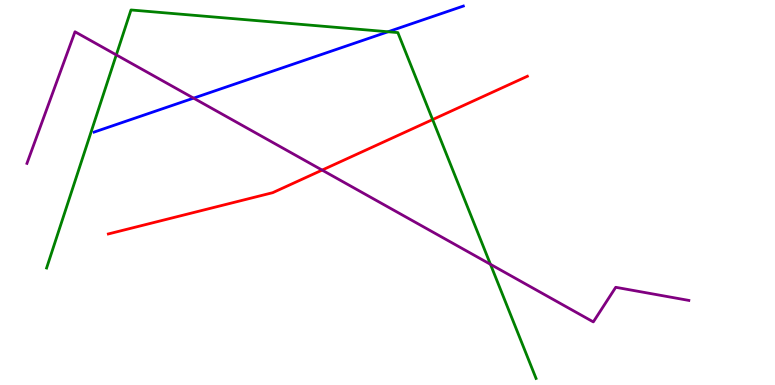[{'lines': ['blue', 'red'], 'intersections': []}, {'lines': ['green', 'red'], 'intersections': [{'x': 5.58, 'y': 6.89}]}, {'lines': ['purple', 'red'], 'intersections': [{'x': 4.16, 'y': 5.58}]}, {'lines': ['blue', 'green'], 'intersections': [{'x': 5.01, 'y': 9.18}]}, {'lines': ['blue', 'purple'], 'intersections': [{'x': 2.5, 'y': 7.45}]}, {'lines': ['green', 'purple'], 'intersections': [{'x': 1.5, 'y': 8.57}, {'x': 6.33, 'y': 3.13}]}]